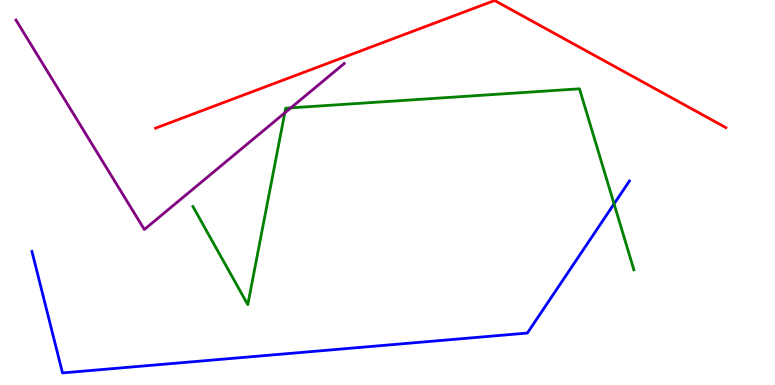[{'lines': ['blue', 'red'], 'intersections': []}, {'lines': ['green', 'red'], 'intersections': []}, {'lines': ['purple', 'red'], 'intersections': []}, {'lines': ['blue', 'green'], 'intersections': [{'x': 7.92, 'y': 4.7}]}, {'lines': ['blue', 'purple'], 'intersections': []}, {'lines': ['green', 'purple'], 'intersections': [{'x': 3.67, 'y': 7.07}, {'x': 3.75, 'y': 7.2}]}]